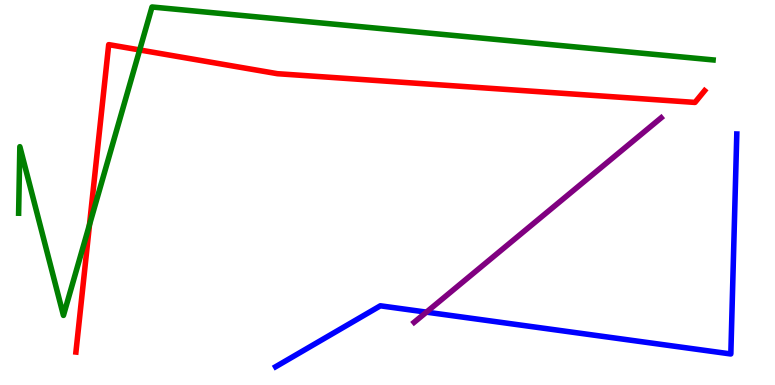[{'lines': ['blue', 'red'], 'intersections': []}, {'lines': ['green', 'red'], 'intersections': [{'x': 1.15, 'y': 4.16}, {'x': 1.8, 'y': 8.7}]}, {'lines': ['purple', 'red'], 'intersections': []}, {'lines': ['blue', 'green'], 'intersections': []}, {'lines': ['blue', 'purple'], 'intersections': [{'x': 5.5, 'y': 1.89}]}, {'lines': ['green', 'purple'], 'intersections': []}]